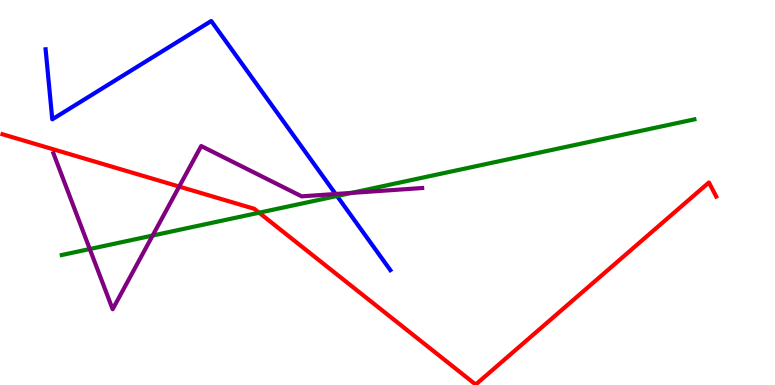[{'lines': ['blue', 'red'], 'intersections': []}, {'lines': ['green', 'red'], 'intersections': [{'x': 3.34, 'y': 4.48}]}, {'lines': ['purple', 'red'], 'intersections': [{'x': 2.31, 'y': 5.15}]}, {'lines': ['blue', 'green'], 'intersections': [{'x': 4.35, 'y': 4.91}]}, {'lines': ['blue', 'purple'], 'intersections': [{'x': 4.33, 'y': 4.96}]}, {'lines': ['green', 'purple'], 'intersections': [{'x': 1.16, 'y': 3.53}, {'x': 1.97, 'y': 3.88}, {'x': 4.54, 'y': 4.99}]}]